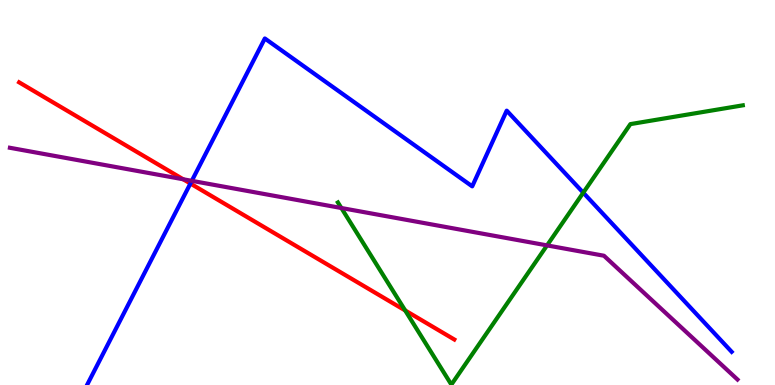[{'lines': ['blue', 'red'], 'intersections': [{'x': 2.46, 'y': 5.23}]}, {'lines': ['green', 'red'], 'intersections': [{'x': 5.23, 'y': 1.94}]}, {'lines': ['purple', 'red'], 'intersections': [{'x': 2.36, 'y': 5.34}]}, {'lines': ['blue', 'green'], 'intersections': [{'x': 7.53, 'y': 4.99}]}, {'lines': ['blue', 'purple'], 'intersections': [{'x': 2.47, 'y': 5.3}]}, {'lines': ['green', 'purple'], 'intersections': [{'x': 4.4, 'y': 4.6}, {'x': 7.06, 'y': 3.63}]}]